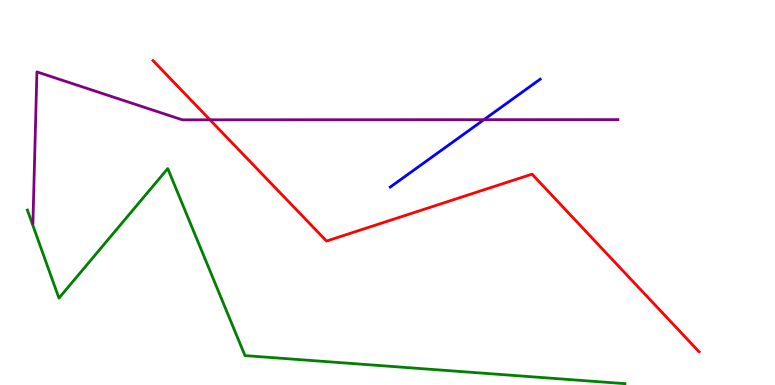[{'lines': ['blue', 'red'], 'intersections': []}, {'lines': ['green', 'red'], 'intersections': []}, {'lines': ['purple', 'red'], 'intersections': [{'x': 2.71, 'y': 6.89}]}, {'lines': ['blue', 'green'], 'intersections': []}, {'lines': ['blue', 'purple'], 'intersections': [{'x': 6.24, 'y': 6.89}]}, {'lines': ['green', 'purple'], 'intersections': []}]